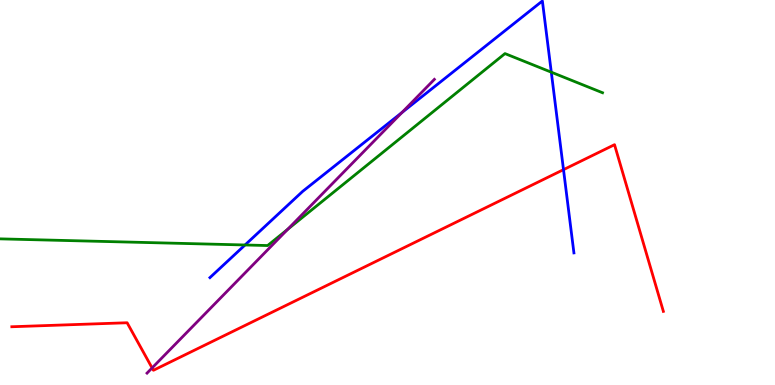[{'lines': ['blue', 'red'], 'intersections': [{'x': 7.27, 'y': 5.59}]}, {'lines': ['green', 'red'], 'intersections': []}, {'lines': ['purple', 'red'], 'intersections': [{'x': 1.96, 'y': 0.444}]}, {'lines': ['blue', 'green'], 'intersections': [{'x': 3.16, 'y': 3.64}, {'x': 7.11, 'y': 8.13}]}, {'lines': ['blue', 'purple'], 'intersections': [{'x': 5.19, 'y': 7.08}]}, {'lines': ['green', 'purple'], 'intersections': [{'x': 3.71, 'y': 4.04}]}]